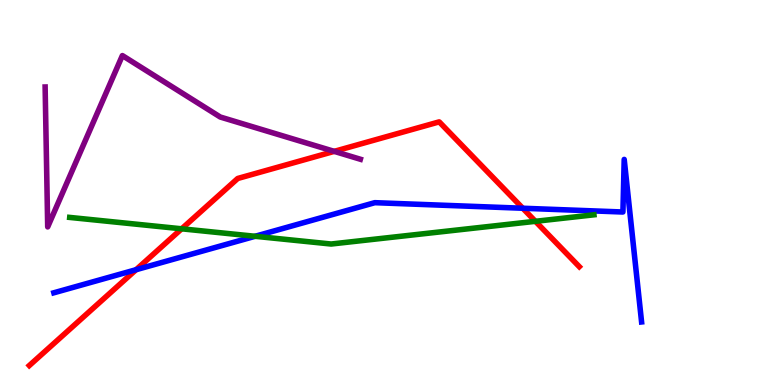[{'lines': ['blue', 'red'], 'intersections': [{'x': 1.76, 'y': 2.99}, {'x': 6.75, 'y': 4.59}]}, {'lines': ['green', 'red'], 'intersections': [{'x': 2.34, 'y': 4.06}, {'x': 6.91, 'y': 4.25}]}, {'lines': ['purple', 'red'], 'intersections': [{'x': 4.31, 'y': 6.07}]}, {'lines': ['blue', 'green'], 'intersections': [{'x': 3.29, 'y': 3.86}]}, {'lines': ['blue', 'purple'], 'intersections': []}, {'lines': ['green', 'purple'], 'intersections': []}]